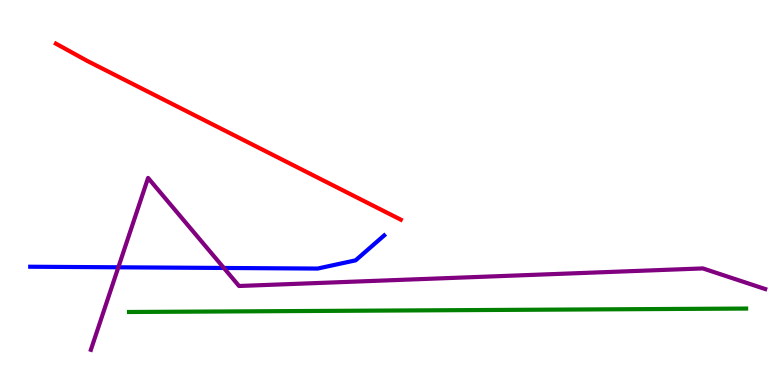[{'lines': ['blue', 'red'], 'intersections': []}, {'lines': ['green', 'red'], 'intersections': []}, {'lines': ['purple', 'red'], 'intersections': []}, {'lines': ['blue', 'green'], 'intersections': []}, {'lines': ['blue', 'purple'], 'intersections': [{'x': 1.53, 'y': 3.06}, {'x': 2.89, 'y': 3.04}]}, {'lines': ['green', 'purple'], 'intersections': []}]